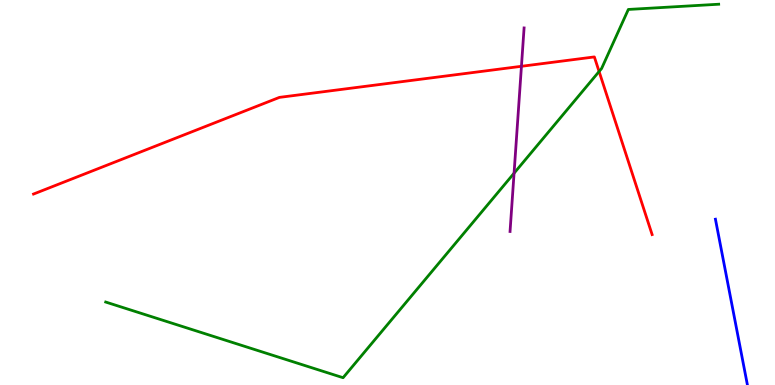[{'lines': ['blue', 'red'], 'intersections': []}, {'lines': ['green', 'red'], 'intersections': [{'x': 7.73, 'y': 8.14}]}, {'lines': ['purple', 'red'], 'intersections': [{'x': 6.73, 'y': 8.28}]}, {'lines': ['blue', 'green'], 'intersections': []}, {'lines': ['blue', 'purple'], 'intersections': []}, {'lines': ['green', 'purple'], 'intersections': [{'x': 6.63, 'y': 5.5}]}]